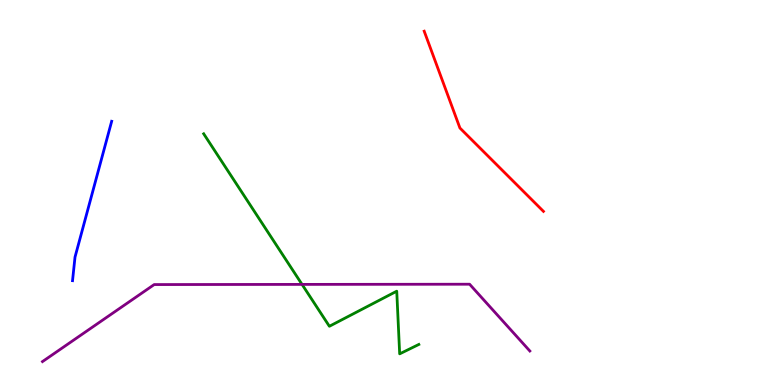[{'lines': ['blue', 'red'], 'intersections': []}, {'lines': ['green', 'red'], 'intersections': []}, {'lines': ['purple', 'red'], 'intersections': []}, {'lines': ['blue', 'green'], 'intersections': []}, {'lines': ['blue', 'purple'], 'intersections': []}, {'lines': ['green', 'purple'], 'intersections': [{'x': 3.9, 'y': 2.61}]}]